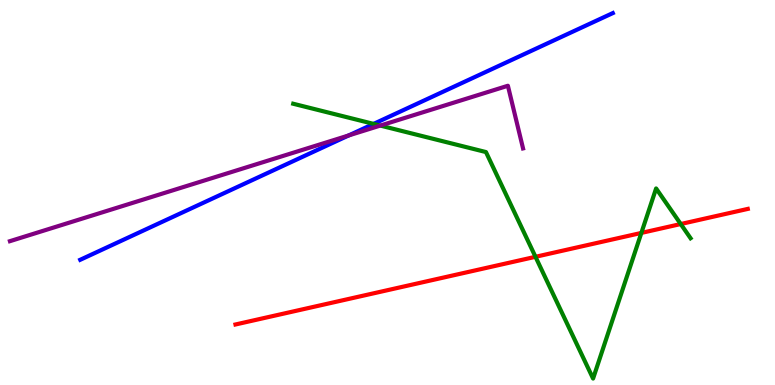[{'lines': ['blue', 'red'], 'intersections': []}, {'lines': ['green', 'red'], 'intersections': [{'x': 6.91, 'y': 3.33}, {'x': 8.28, 'y': 3.95}, {'x': 8.78, 'y': 4.18}]}, {'lines': ['purple', 'red'], 'intersections': []}, {'lines': ['blue', 'green'], 'intersections': [{'x': 4.82, 'y': 6.78}]}, {'lines': ['blue', 'purple'], 'intersections': [{'x': 4.5, 'y': 6.48}]}, {'lines': ['green', 'purple'], 'intersections': [{'x': 4.91, 'y': 6.74}]}]